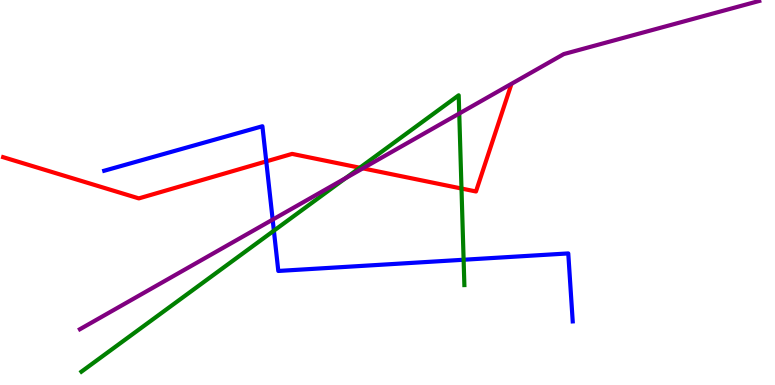[{'lines': ['blue', 'red'], 'intersections': [{'x': 3.44, 'y': 5.81}]}, {'lines': ['green', 'red'], 'intersections': [{'x': 4.64, 'y': 5.64}, {'x': 5.95, 'y': 5.1}]}, {'lines': ['purple', 'red'], 'intersections': [{'x': 4.68, 'y': 5.63}]}, {'lines': ['blue', 'green'], 'intersections': [{'x': 3.53, 'y': 4.01}, {'x': 5.98, 'y': 3.25}]}, {'lines': ['blue', 'purple'], 'intersections': [{'x': 3.52, 'y': 4.3}]}, {'lines': ['green', 'purple'], 'intersections': [{'x': 4.46, 'y': 5.37}, {'x': 5.93, 'y': 7.05}]}]